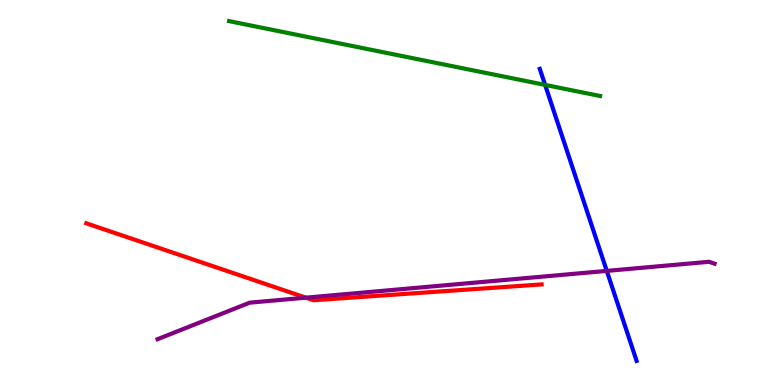[{'lines': ['blue', 'red'], 'intersections': []}, {'lines': ['green', 'red'], 'intersections': []}, {'lines': ['purple', 'red'], 'intersections': [{'x': 3.95, 'y': 2.27}]}, {'lines': ['blue', 'green'], 'intersections': [{'x': 7.03, 'y': 7.79}]}, {'lines': ['blue', 'purple'], 'intersections': [{'x': 7.83, 'y': 2.96}]}, {'lines': ['green', 'purple'], 'intersections': []}]